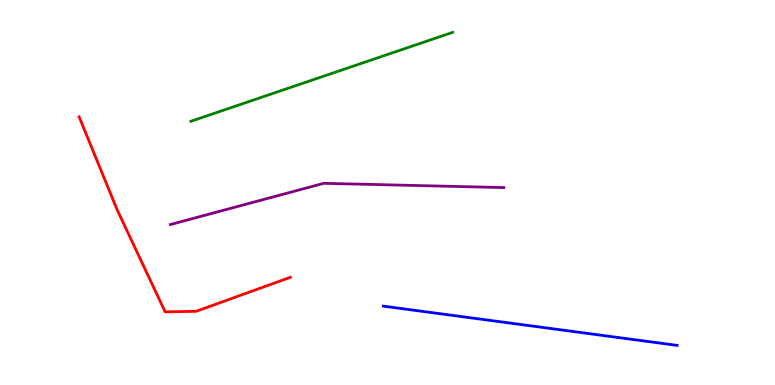[{'lines': ['blue', 'red'], 'intersections': []}, {'lines': ['green', 'red'], 'intersections': []}, {'lines': ['purple', 'red'], 'intersections': []}, {'lines': ['blue', 'green'], 'intersections': []}, {'lines': ['blue', 'purple'], 'intersections': []}, {'lines': ['green', 'purple'], 'intersections': []}]